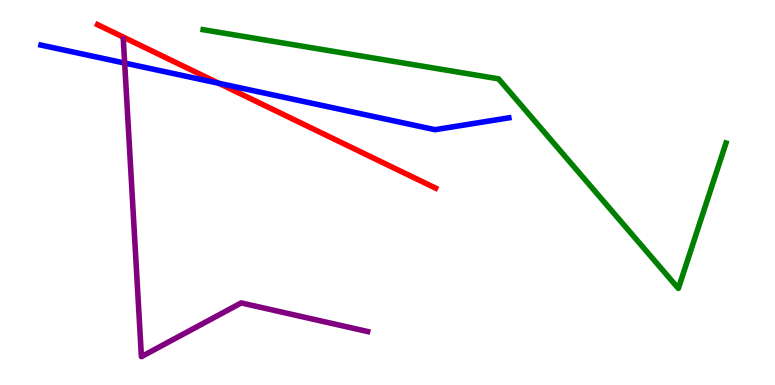[{'lines': ['blue', 'red'], 'intersections': [{'x': 2.82, 'y': 7.84}]}, {'lines': ['green', 'red'], 'intersections': []}, {'lines': ['purple', 'red'], 'intersections': []}, {'lines': ['blue', 'green'], 'intersections': []}, {'lines': ['blue', 'purple'], 'intersections': [{'x': 1.61, 'y': 8.36}]}, {'lines': ['green', 'purple'], 'intersections': []}]